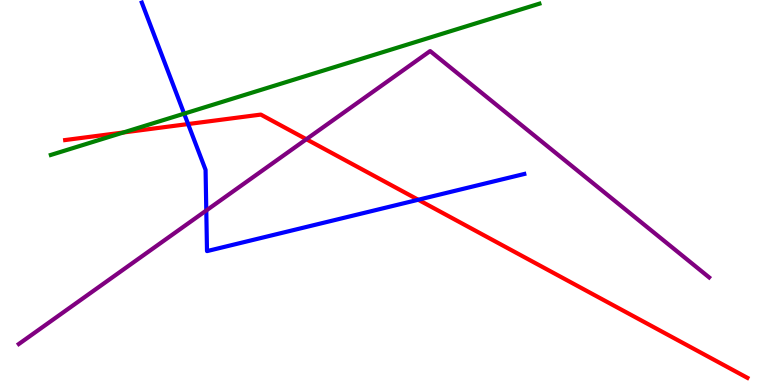[{'lines': ['blue', 'red'], 'intersections': [{'x': 2.43, 'y': 6.78}, {'x': 5.4, 'y': 4.81}]}, {'lines': ['green', 'red'], 'intersections': [{'x': 1.59, 'y': 6.56}]}, {'lines': ['purple', 'red'], 'intersections': [{'x': 3.95, 'y': 6.38}]}, {'lines': ['blue', 'green'], 'intersections': [{'x': 2.38, 'y': 7.05}]}, {'lines': ['blue', 'purple'], 'intersections': [{'x': 2.66, 'y': 4.53}]}, {'lines': ['green', 'purple'], 'intersections': []}]